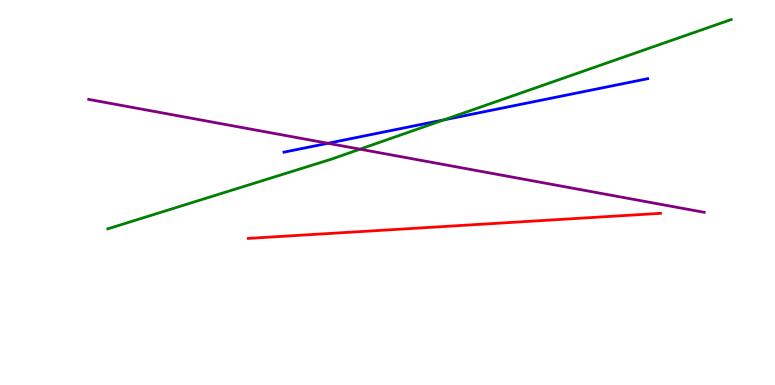[{'lines': ['blue', 'red'], 'intersections': []}, {'lines': ['green', 'red'], 'intersections': []}, {'lines': ['purple', 'red'], 'intersections': []}, {'lines': ['blue', 'green'], 'intersections': [{'x': 5.73, 'y': 6.89}]}, {'lines': ['blue', 'purple'], 'intersections': [{'x': 4.23, 'y': 6.28}]}, {'lines': ['green', 'purple'], 'intersections': [{'x': 4.65, 'y': 6.13}]}]